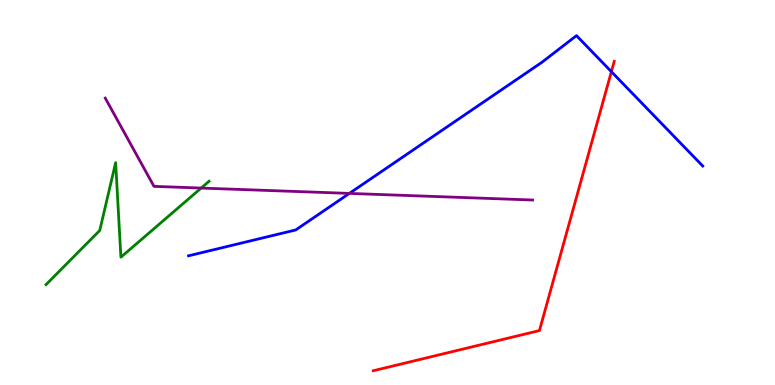[{'lines': ['blue', 'red'], 'intersections': [{'x': 7.89, 'y': 8.14}]}, {'lines': ['green', 'red'], 'intersections': []}, {'lines': ['purple', 'red'], 'intersections': []}, {'lines': ['blue', 'green'], 'intersections': []}, {'lines': ['blue', 'purple'], 'intersections': [{'x': 4.51, 'y': 4.98}]}, {'lines': ['green', 'purple'], 'intersections': [{'x': 2.6, 'y': 5.12}]}]